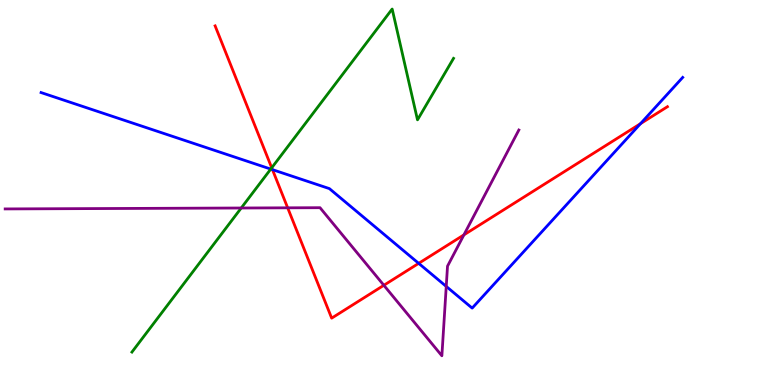[{'lines': ['blue', 'red'], 'intersections': [{'x': 3.52, 'y': 5.59}, {'x': 5.4, 'y': 3.16}, {'x': 8.26, 'y': 6.79}]}, {'lines': ['green', 'red'], 'intersections': [{'x': 3.51, 'y': 5.64}]}, {'lines': ['purple', 'red'], 'intersections': [{'x': 3.71, 'y': 4.6}, {'x': 4.95, 'y': 2.59}, {'x': 5.99, 'y': 3.9}]}, {'lines': ['blue', 'green'], 'intersections': [{'x': 3.49, 'y': 5.61}]}, {'lines': ['blue', 'purple'], 'intersections': [{'x': 5.76, 'y': 2.56}]}, {'lines': ['green', 'purple'], 'intersections': [{'x': 3.11, 'y': 4.6}]}]